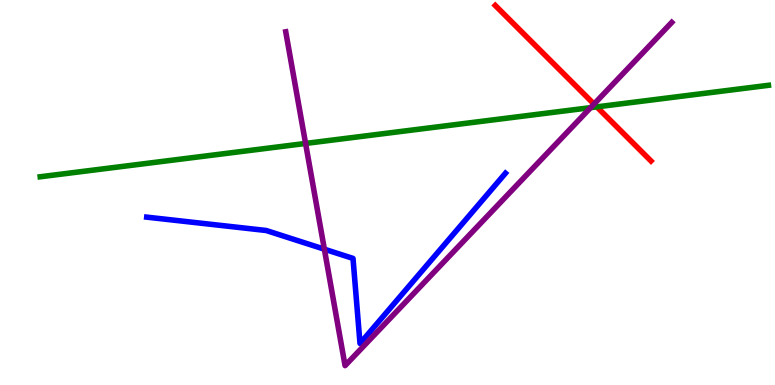[{'lines': ['blue', 'red'], 'intersections': []}, {'lines': ['green', 'red'], 'intersections': [{'x': 7.7, 'y': 7.22}]}, {'lines': ['purple', 'red'], 'intersections': [{'x': 7.66, 'y': 7.3}]}, {'lines': ['blue', 'green'], 'intersections': []}, {'lines': ['blue', 'purple'], 'intersections': [{'x': 4.19, 'y': 3.53}]}, {'lines': ['green', 'purple'], 'intersections': [{'x': 3.94, 'y': 6.27}, {'x': 7.62, 'y': 7.2}]}]